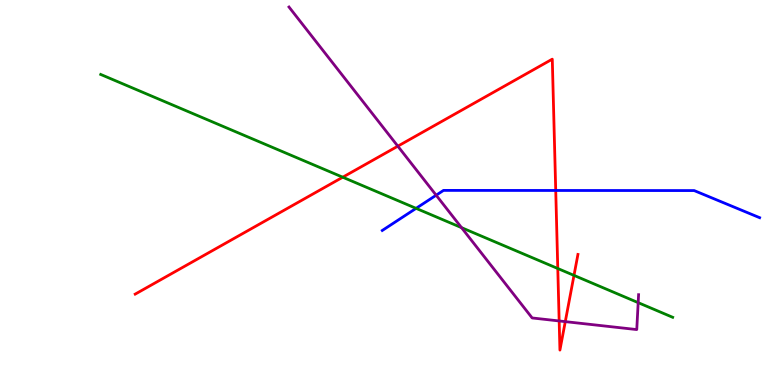[{'lines': ['blue', 'red'], 'intersections': [{'x': 7.17, 'y': 5.05}]}, {'lines': ['green', 'red'], 'intersections': [{'x': 4.42, 'y': 5.4}, {'x': 7.2, 'y': 3.03}, {'x': 7.41, 'y': 2.85}]}, {'lines': ['purple', 'red'], 'intersections': [{'x': 5.13, 'y': 6.2}, {'x': 7.21, 'y': 1.66}, {'x': 7.29, 'y': 1.65}]}, {'lines': ['blue', 'green'], 'intersections': [{'x': 5.37, 'y': 4.59}]}, {'lines': ['blue', 'purple'], 'intersections': [{'x': 5.63, 'y': 4.93}]}, {'lines': ['green', 'purple'], 'intersections': [{'x': 5.96, 'y': 4.09}, {'x': 8.23, 'y': 2.14}]}]